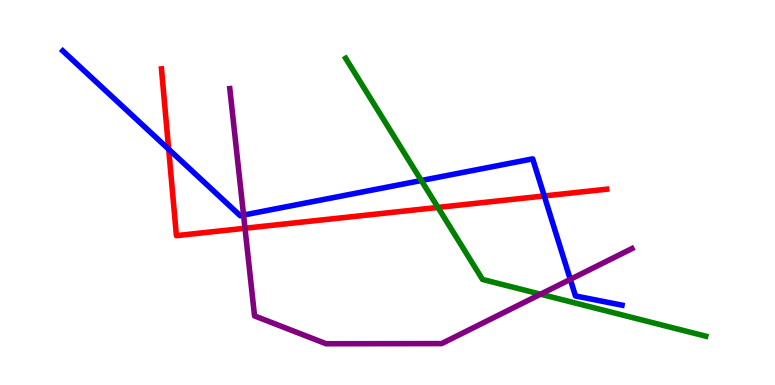[{'lines': ['blue', 'red'], 'intersections': [{'x': 2.18, 'y': 6.12}, {'x': 7.02, 'y': 4.91}]}, {'lines': ['green', 'red'], 'intersections': [{'x': 5.65, 'y': 4.61}]}, {'lines': ['purple', 'red'], 'intersections': [{'x': 3.16, 'y': 4.07}]}, {'lines': ['blue', 'green'], 'intersections': [{'x': 5.44, 'y': 5.31}]}, {'lines': ['blue', 'purple'], 'intersections': [{'x': 3.14, 'y': 4.41}, {'x': 7.36, 'y': 2.74}]}, {'lines': ['green', 'purple'], 'intersections': [{'x': 6.98, 'y': 2.36}]}]